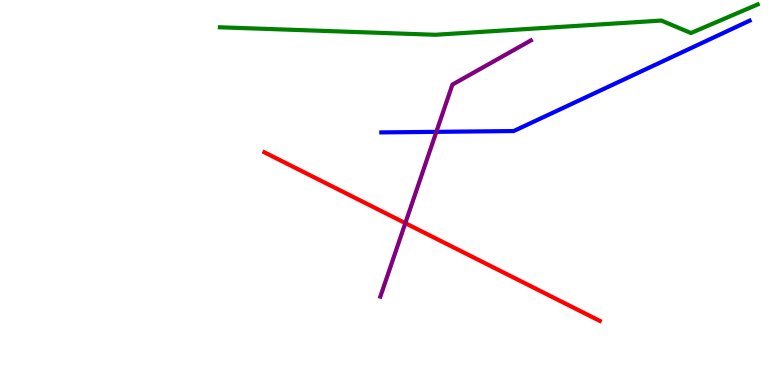[{'lines': ['blue', 'red'], 'intersections': []}, {'lines': ['green', 'red'], 'intersections': []}, {'lines': ['purple', 'red'], 'intersections': [{'x': 5.23, 'y': 4.2}]}, {'lines': ['blue', 'green'], 'intersections': []}, {'lines': ['blue', 'purple'], 'intersections': [{'x': 5.63, 'y': 6.58}]}, {'lines': ['green', 'purple'], 'intersections': []}]